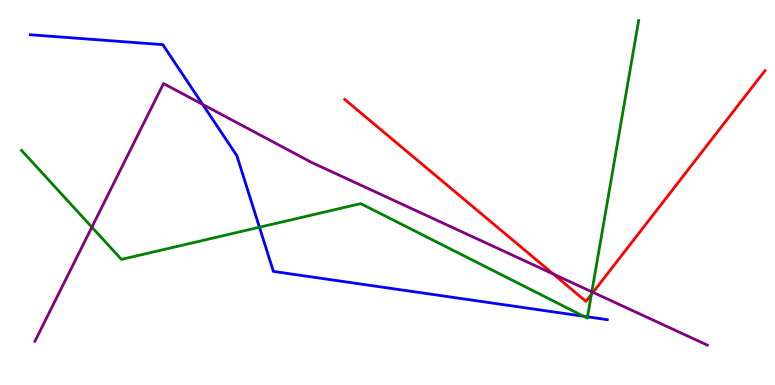[{'lines': ['blue', 'red'], 'intersections': []}, {'lines': ['green', 'red'], 'intersections': [{'x': 7.63, 'y': 2.35}]}, {'lines': ['purple', 'red'], 'intersections': [{'x': 7.14, 'y': 2.88}, {'x': 7.65, 'y': 2.41}]}, {'lines': ['blue', 'green'], 'intersections': [{'x': 3.35, 'y': 4.1}, {'x': 7.53, 'y': 1.79}, {'x': 7.58, 'y': 1.77}]}, {'lines': ['blue', 'purple'], 'intersections': [{'x': 2.62, 'y': 7.29}]}, {'lines': ['green', 'purple'], 'intersections': [{'x': 1.19, 'y': 4.1}, {'x': 7.64, 'y': 2.42}]}]